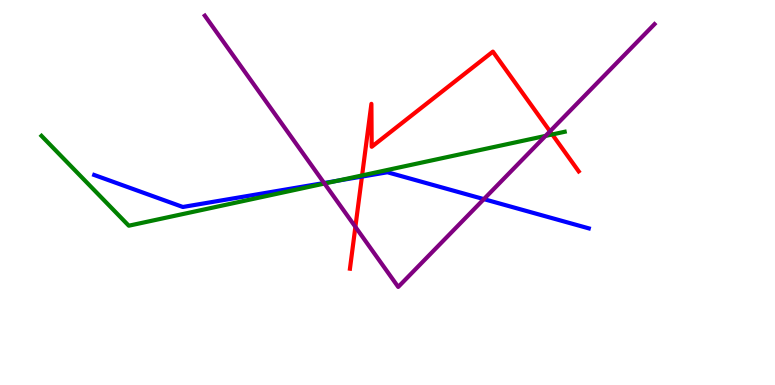[{'lines': ['blue', 'red'], 'intersections': [{'x': 4.67, 'y': 5.41}]}, {'lines': ['green', 'red'], 'intersections': [{'x': 4.67, 'y': 5.44}, {'x': 7.13, 'y': 6.51}]}, {'lines': ['purple', 'red'], 'intersections': [{'x': 4.59, 'y': 4.11}, {'x': 7.1, 'y': 6.59}]}, {'lines': ['blue', 'green'], 'intersections': [{'x': 4.35, 'y': 5.31}]}, {'lines': ['blue', 'purple'], 'intersections': [{'x': 4.18, 'y': 5.25}, {'x': 6.24, 'y': 4.83}]}, {'lines': ['green', 'purple'], 'intersections': [{'x': 4.19, 'y': 5.23}, {'x': 7.04, 'y': 6.47}]}]